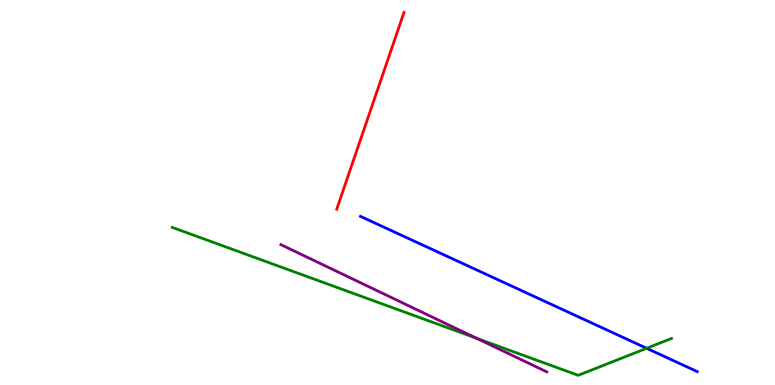[{'lines': ['blue', 'red'], 'intersections': []}, {'lines': ['green', 'red'], 'intersections': []}, {'lines': ['purple', 'red'], 'intersections': []}, {'lines': ['blue', 'green'], 'intersections': [{'x': 8.34, 'y': 0.954}]}, {'lines': ['blue', 'purple'], 'intersections': []}, {'lines': ['green', 'purple'], 'intersections': [{'x': 6.15, 'y': 1.21}]}]